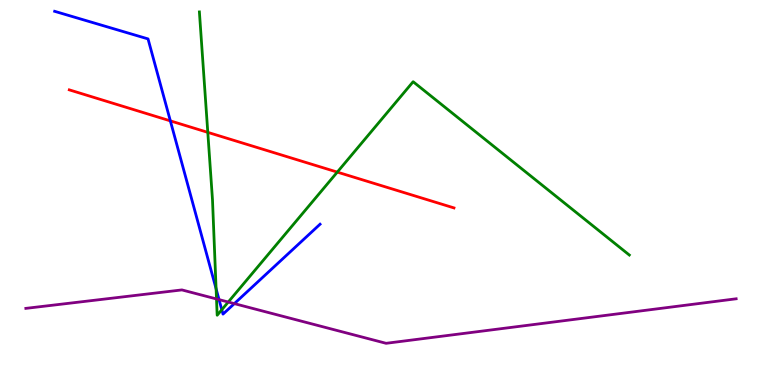[{'lines': ['blue', 'red'], 'intersections': [{'x': 2.2, 'y': 6.86}]}, {'lines': ['green', 'red'], 'intersections': [{'x': 2.68, 'y': 6.56}, {'x': 4.35, 'y': 5.53}]}, {'lines': ['purple', 'red'], 'intersections': []}, {'lines': ['blue', 'green'], 'intersections': [{'x': 2.79, 'y': 2.5}, {'x': 2.86, 'y': 1.95}]}, {'lines': ['blue', 'purple'], 'intersections': [{'x': 2.83, 'y': 2.22}, {'x': 3.02, 'y': 2.11}]}, {'lines': ['green', 'purple'], 'intersections': [{'x': 2.79, 'y': 2.23}, {'x': 2.95, 'y': 2.15}]}]